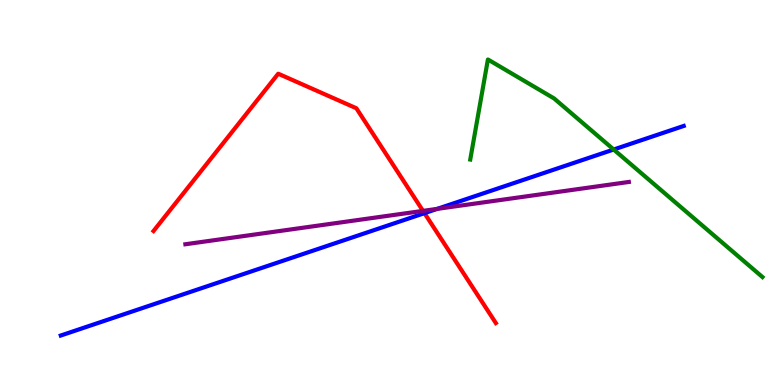[{'lines': ['blue', 'red'], 'intersections': [{'x': 5.48, 'y': 4.46}]}, {'lines': ['green', 'red'], 'intersections': []}, {'lines': ['purple', 'red'], 'intersections': [{'x': 5.46, 'y': 4.52}]}, {'lines': ['blue', 'green'], 'intersections': [{'x': 7.92, 'y': 6.12}]}, {'lines': ['blue', 'purple'], 'intersections': [{'x': 5.64, 'y': 4.57}]}, {'lines': ['green', 'purple'], 'intersections': []}]